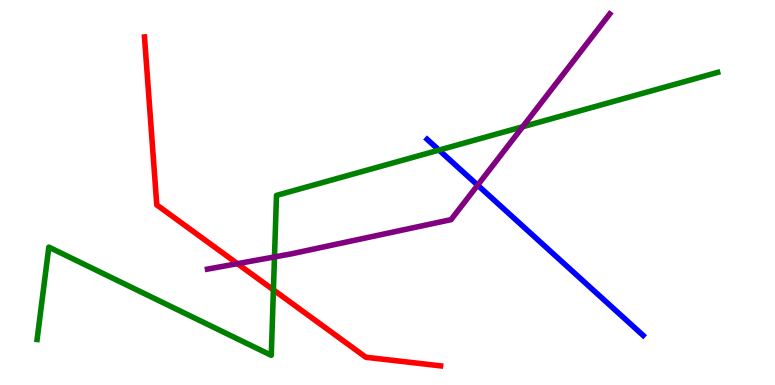[{'lines': ['blue', 'red'], 'intersections': []}, {'lines': ['green', 'red'], 'intersections': [{'x': 3.53, 'y': 2.47}]}, {'lines': ['purple', 'red'], 'intersections': [{'x': 3.06, 'y': 3.15}]}, {'lines': ['blue', 'green'], 'intersections': [{'x': 5.66, 'y': 6.1}]}, {'lines': ['blue', 'purple'], 'intersections': [{'x': 6.16, 'y': 5.19}]}, {'lines': ['green', 'purple'], 'intersections': [{'x': 3.54, 'y': 3.33}, {'x': 6.74, 'y': 6.71}]}]